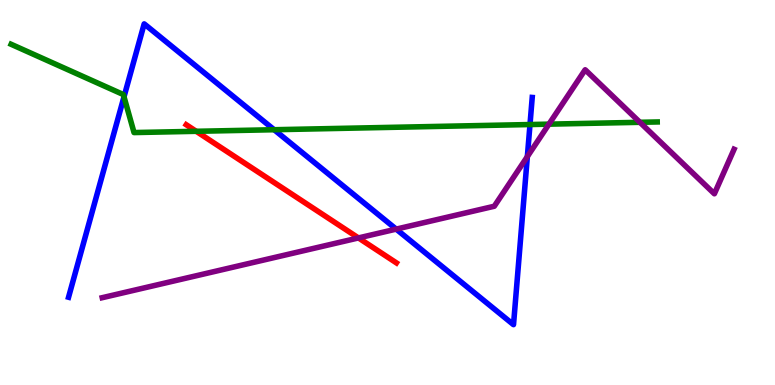[{'lines': ['blue', 'red'], 'intersections': []}, {'lines': ['green', 'red'], 'intersections': [{'x': 2.53, 'y': 6.59}]}, {'lines': ['purple', 'red'], 'intersections': [{'x': 4.63, 'y': 3.82}]}, {'lines': ['blue', 'green'], 'intersections': [{'x': 1.6, 'y': 7.49}, {'x': 3.54, 'y': 6.63}, {'x': 6.84, 'y': 6.77}]}, {'lines': ['blue', 'purple'], 'intersections': [{'x': 5.11, 'y': 4.05}, {'x': 6.8, 'y': 5.93}]}, {'lines': ['green', 'purple'], 'intersections': [{'x': 7.08, 'y': 6.78}, {'x': 8.26, 'y': 6.82}]}]